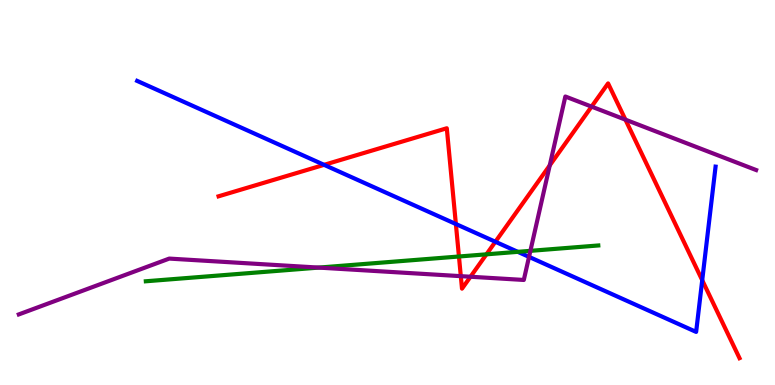[{'lines': ['blue', 'red'], 'intersections': [{'x': 4.18, 'y': 5.72}, {'x': 5.88, 'y': 4.18}, {'x': 6.39, 'y': 3.72}, {'x': 9.06, 'y': 2.72}]}, {'lines': ['green', 'red'], 'intersections': [{'x': 5.92, 'y': 3.34}, {'x': 6.28, 'y': 3.39}]}, {'lines': ['purple', 'red'], 'intersections': [{'x': 5.95, 'y': 2.83}, {'x': 6.07, 'y': 2.81}, {'x': 7.09, 'y': 5.7}, {'x': 7.63, 'y': 7.23}, {'x': 8.07, 'y': 6.89}]}, {'lines': ['blue', 'green'], 'intersections': [{'x': 6.68, 'y': 3.46}]}, {'lines': ['blue', 'purple'], 'intersections': [{'x': 6.83, 'y': 3.33}]}, {'lines': ['green', 'purple'], 'intersections': [{'x': 4.11, 'y': 3.05}, {'x': 6.84, 'y': 3.48}]}]